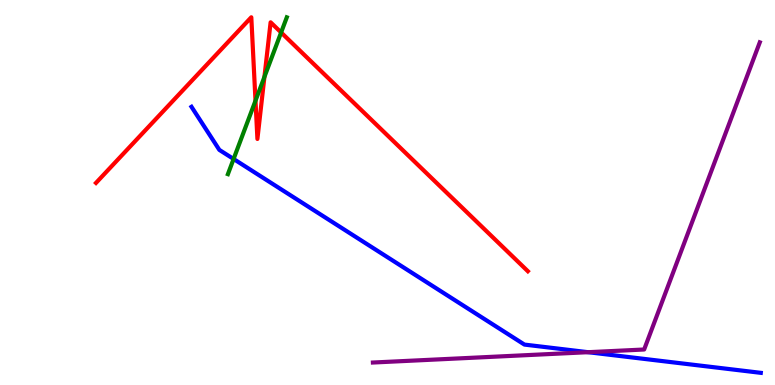[{'lines': ['blue', 'red'], 'intersections': []}, {'lines': ['green', 'red'], 'intersections': [{'x': 3.3, 'y': 7.38}, {'x': 3.41, 'y': 8.0}, {'x': 3.63, 'y': 9.16}]}, {'lines': ['purple', 'red'], 'intersections': []}, {'lines': ['blue', 'green'], 'intersections': [{'x': 3.01, 'y': 5.87}]}, {'lines': ['blue', 'purple'], 'intersections': [{'x': 7.59, 'y': 0.852}]}, {'lines': ['green', 'purple'], 'intersections': []}]